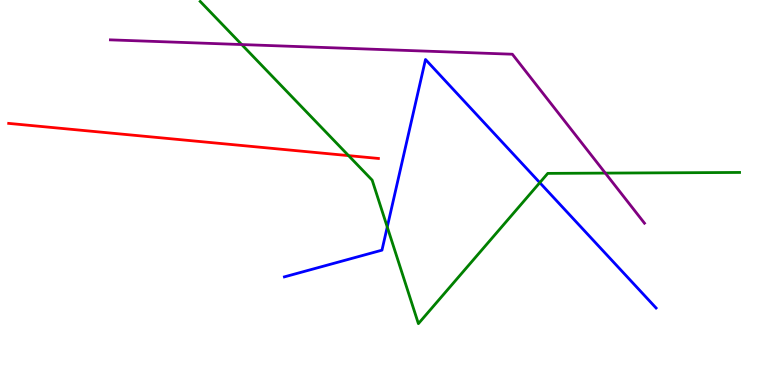[{'lines': ['blue', 'red'], 'intersections': []}, {'lines': ['green', 'red'], 'intersections': [{'x': 4.5, 'y': 5.96}]}, {'lines': ['purple', 'red'], 'intersections': []}, {'lines': ['blue', 'green'], 'intersections': [{'x': 5.0, 'y': 4.1}, {'x': 6.97, 'y': 5.26}]}, {'lines': ['blue', 'purple'], 'intersections': []}, {'lines': ['green', 'purple'], 'intersections': [{'x': 3.12, 'y': 8.84}, {'x': 7.81, 'y': 5.5}]}]